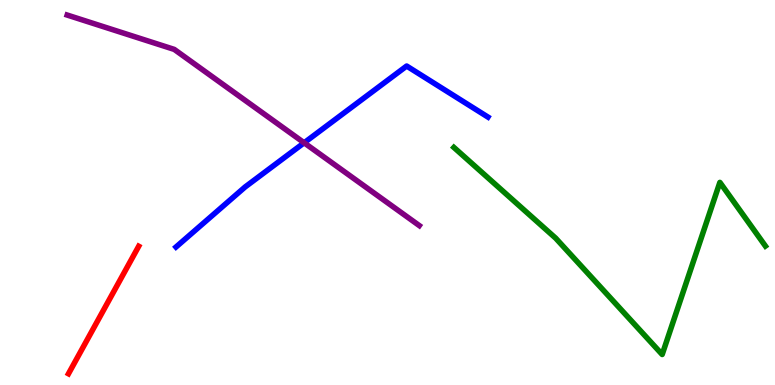[{'lines': ['blue', 'red'], 'intersections': []}, {'lines': ['green', 'red'], 'intersections': []}, {'lines': ['purple', 'red'], 'intersections': []}, {'lines': ['blue', 'green'], 'intersections': []}, {'lines': ['blue', 'purple'], 'intersections': [{'x': 3.92, 'y': 6.29}]}, {'lines': ['green', 'purple'], 'intersections': []}]